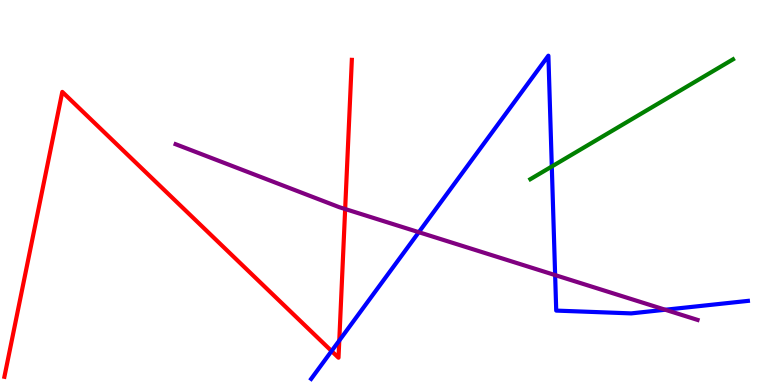[{'lines': ['blue', 'red'], 'intersections': [{'x': 4.28, 'y': 0.882}, {'x': 4.38, 'y': 1.15}]}, {'lines': ['green', 'red'], 'intersections': []}, {'lines': ['purple', 'red'], 'intersections': [{'x': 4.45, 'y': 4.57}]}, {'lines': ['blue', 'green'], 'intersections': [{'x': 7.12, 'y': 5.68}]}, {'lines': ['blue', 'purple'], 'intersections': [{'x': 5.4, 'y': 3.97}, {'x': 7.16, 'y': 2.85}, {'x': 8.58, 'y': 1.95}]}, {'lines': ['green', 'purple'], 'intersections': []}]